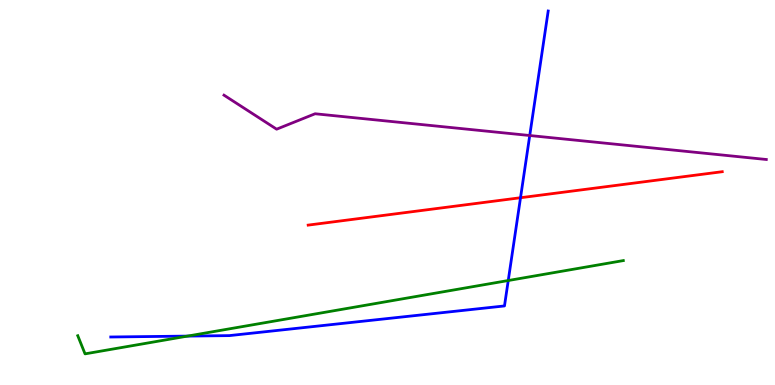[{'lines': ['blue', 'red'], 'intersections': [{'x': 6.72, 'y': 4.86}]}, {'lines': ['green', 'red'], 'intersections': []}, {'lines': ['purple', 'red'], 'intersections': []}, {'lines': ['blue', 'green'], 'intersections': [{'x': 2.42, 'y': 1.27}, {'x': 6.56, 'y': 2.71}]}, {'lines': ['blue', 'purple'], 'intersections': [{'x': 6.84, 'y': 6.48}]}, {'lines': ['green', 'purple'], 'intersections': []}]